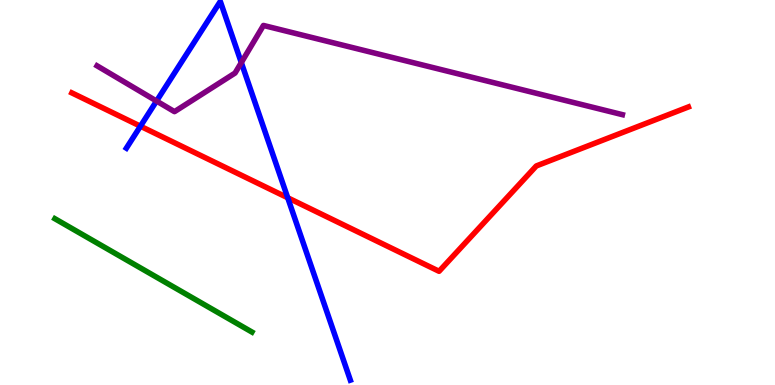[{'lines': ['blue', 'red'], 'intersections': [{'x': 1.81, 'y': 6.72}, {'x': 3.71, 'y': 4.86}]}, {'lines': ['green', 'red'], 'intersections': []}, {'lines': ['purple', 'red'], 'intersections': []}, {'lines': ['blue', 'green'], 'intersections': []}, {'lines': ['blue', 'purple'], 'intersections': [{'x': 2.02, 'y': 7.38}, {'x': 3.11, 'y': 8.37}]}, {'lines': ['green', 'purple'], 'intersections': []}]